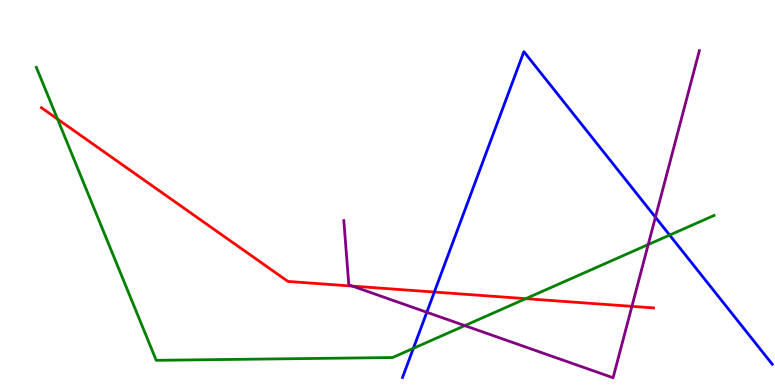[{'lines': ['blue', 'red'], 'intersections': [{'x': 5.6, 'y': 2.41}]}, {'lines': ['green', 'red'], 'intersections': [{'x': 0.742, 'y': 6.91}, {'x': 6.78, 'y': 2.24}]}, {'lines': ['purple', 'red'], 'intersections': [{'x': 4.55, 'y': 2.57}, {'x': 8.15, 'y': 2.04}]}, {'lines': ['blue', 'green'], 'intersections': [{'x': 5.33, 'y': 0.952}, {'x': 8.64, 'y': 3.89}]}, {'lines': ['blue', 'purple'], 'intersections': [{'x': 5.51, 'y': 1.89}, {'x': 8.46, 'y': 4.36}]}, {'lines': ['green', 'purple'], 'intersections': [{'x': 6.0, 'y': 1.54}, {'x': 8.36, 'y': 3.65}]}]